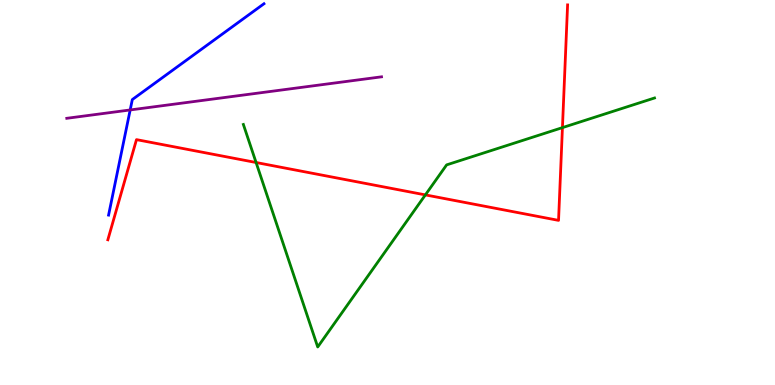[{'lines': ['blue', 'red'], 'intersections': []}, {'lines': ['green', 'red'], 'intersections': [{'x': 3.3, 'y': 5.78}, {'x': 5.49, 'y': 4.94}, {'x': 7.26, 'y': 6.69}]}, {'lines': ['purple', 'red'], 'intersections': []}, {'lines': ['blue', 'green'], 'intersections': []}, {'lines': ['blue', 'purple'], 'intersections': [{'x': 1.68, 'y': 7.14}]}, {'lines': ['green', 'purple'], 'intersections': []}]